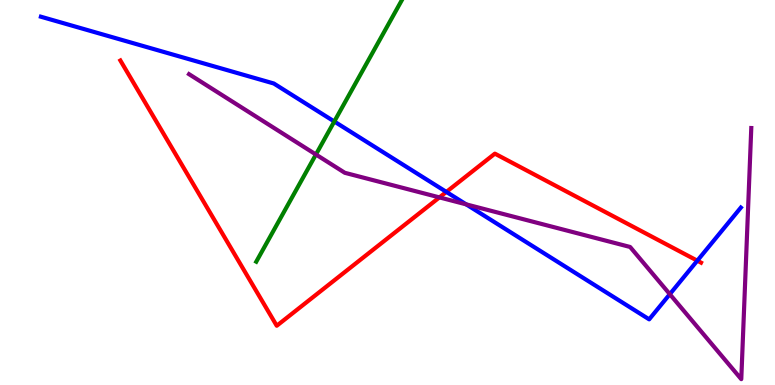[{'lines': ['blue', 'red'], 'intersections': [{'x': 5.76, 'y': 5.02}, {'x': 9.0, 'y': 3.23}]}, {'lines': ['green', 'red'], 'intersections': []}, {'lines': ['purple', 'red'], 'intersections': [{'x': 5.67, 'y': 4.87}]}, {'lines': ['blue', 'green'], 'intersections': [{'x': 4.31, 'y': 6.84}]}, {'lines': ['blue', 'purple'], 'intersections': [{'x': 6.01, 'y': 4.69}, {'x': 8.64, 'y': 2.36}]}, {'lines': ['green', 'purple'], 'intersections': [{'x': 4.08, 'y': 5.99}]}]